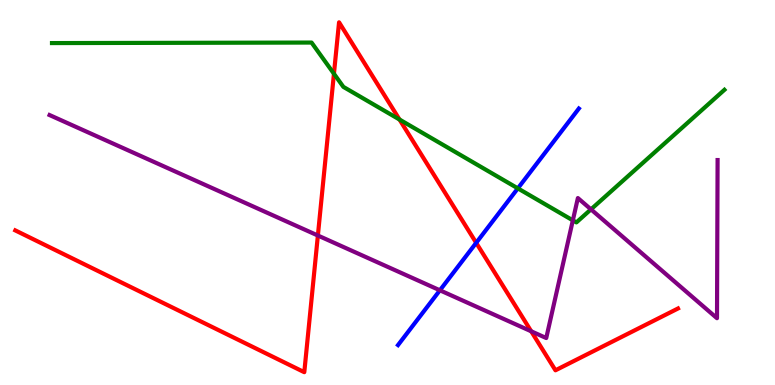[{'lines': ['blue', 'red'], 'intersections': [{'x': 6.14, 'y': 3.69}]}, {'lines': ['green', 'red'], 'intersections': [{'x': 4.31, 'y': 8.08}, {'x': 5.16, 'y': 6.9}]}, {'lines': ['purple', 'red'], 'intersections': [{'x': 4.1, 'y': 3.88}, {'x': 6.85, 'y': 1.39}]}, {'lines': ['blue', 'green'], 'intersections': [{'x': 6.68, 'y': 5.11}]}, {'lines': ['blue', 'purple'], 'intersections': [{'x': 5.68, 'y': 2.46}]}, {'lines': ['green', 'purple'], 'intersections': [{'x': 7.39, 'y': 4.28}, {'x': 7.63, 'y': 4.56}]}]